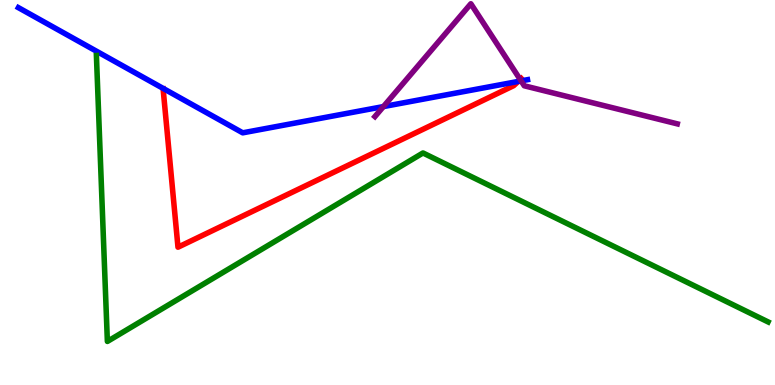[{'lines': ['blue', 'red'], 'intersections': [{'x': 6.69, 'y': 7.88}]}, {'lines': ['green', 'red'], 'intersections': []}, {'lines': ['purple', 'red'], 'intersections': [{'x': 6.71, 'y': 7.93}]}, {'lines': ['blue', 'green'], 'intersections': []}, {'lines': ['blue', 'purple'], 'intersections': [{'x': 4.95, 'y': 7.23}, {'x': 6.72, 'y': 7.9}]}, {'lines': ['green', 'purple'], 'intersections': []}]